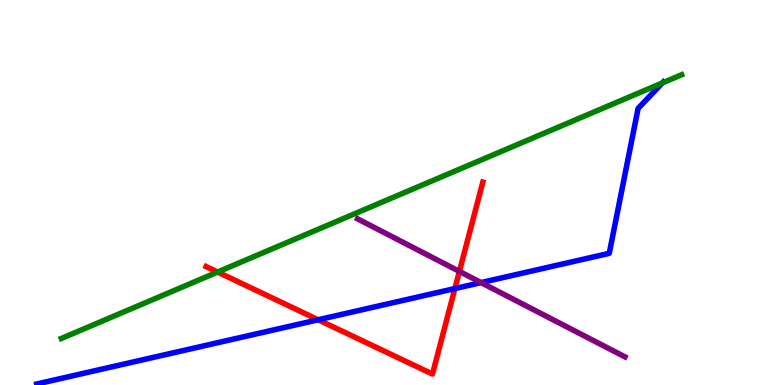[{'lines': ['blue', 'red'], 'intersections': [{'x': 4.11, 'y': 1.69}, {'x': 5.87, 'y': 2.5}]}, {'lines': ['green', 'red'], 'intersections': [{'x': 2.81, 'y': 2.93}]}, {'lines': ['purple', 'red'], 'intersections': [{'x': 5.93, 'y': 2.95}]}, {'lines': ['blue', 'green'], 'intersections': [{'x': 8.55, 'y': 7.85}]}, {'lines': ['blue', 'purple'], 'intersections': [{'x': 6.21, 'y': 2.66}]}, {'lines': ['green', 'purple'], 'intersections': []}]